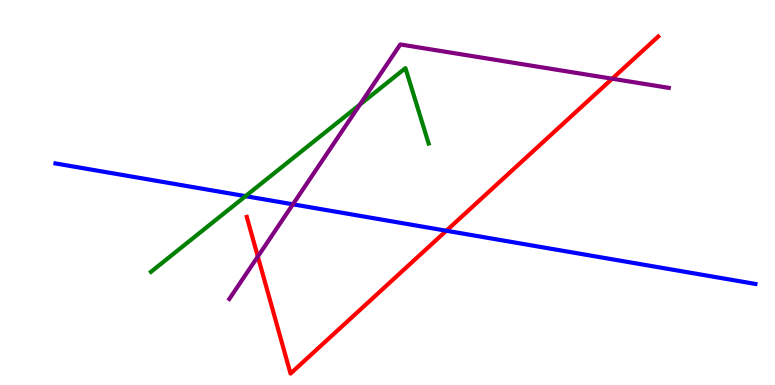[{'lines': ['blue', 'red'], 'intersections': [{'x': 5.76, 'y': 4.01}]}, {'lines': ['green', 'red'], 'intersections': []}, {'lines': ['purple', 'red'], 'intersections': [{'x': 3.33, 'y': 3.34}, {'x': 7.9, 'y': 7.96}]}, {'lines': ['blue', 'green'], 'intersections': [{'x': 3.17, 'y': 4.91}]}, {'lines': ['blue', 'purple'], 'intersections': [{'x': 3.78, 'y': 4.69}]}, {'lines': ['green', 'purple'], 'intersections': [{'x': 4.64, 'y': 7.28}]}]